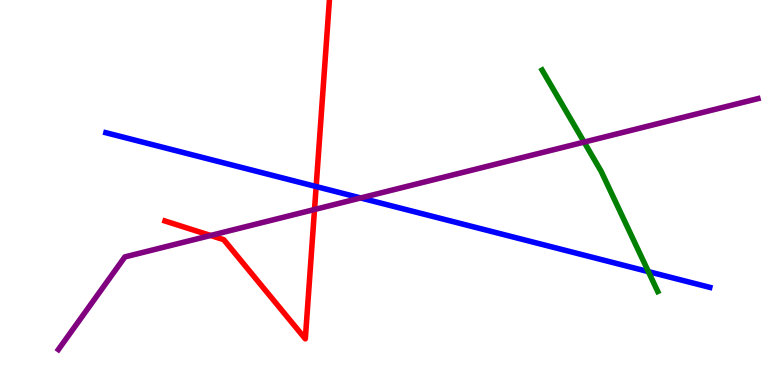[{'lines': ['blue', 'red'], 'intersections': [{'x': 4.08, 'y': 5.15}]}, {'lines': ['green', 'red'], 'intersections': []}, {'lines': ['purple', 'red'], 'intersections': [{'x': 2.72, 'y': 3.88}, {'x': 4.06, 'y': 4.56}]}, {'lines': ['blue', 'green'], 'intersections': [{'x': 8.37, 'y': 2.94}]}, {'lines': ['blue', 'purple'], 'intersections': [{'x': 4.65, 'y': 4.86}]}, {'lines': ['green', 'purple'], 'intersections': [{'x': 7.54, 'y': 6.31}]}]